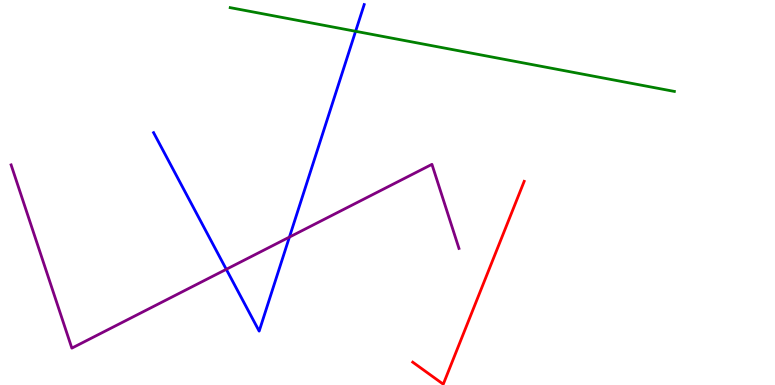[{'lines': ['blue', 'red'], 'intersections': []}, {'lines': ['green', 'red'], 'intersections': []}, {'lines': ['purple', 'red'], 'intersections': []}, {'lines': ['blue', 'green'], 'intersections': [{'x': 4.59, 'y': 9.19}]}, {'lines': ['blue', 'purple'], 'intersections': [{'x': 2.92, 'y': 3.0}, {'x': 3.73, 'y': 3.84}]}, {'lines': ['green', 'purple'], 'intersections': []}]